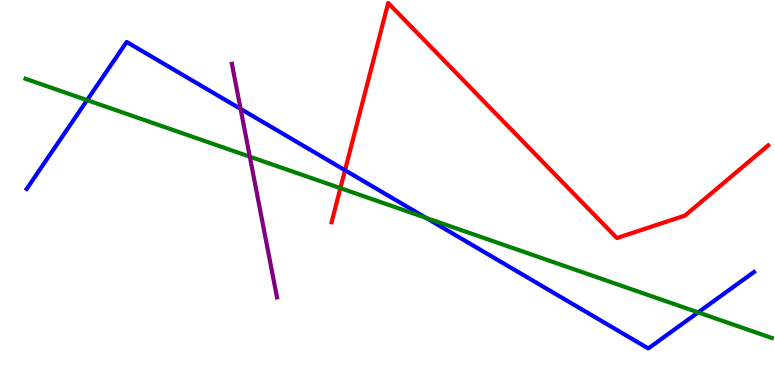[{'lines': ['blue', 'red'], 'intersections': [{'x': 4.45, 'y': 5.58}]}, {'lines': ['green', 'red'], 'intersections': [{'x': 4.39, 'y': 5.11}]}, {'lines': ['purple', 'red'], 'intersections': []}, {'lines': ['blue', 'green'], 'intersections': [{'x': 1.12, 'y': 7.4}, {'x': 5.5, 'y': 4.34}, {'x': 9.01, 'y': 1.89}]}, {'lines': ['blue', 'purple'], 'intersections': [{'x': 3.1, 'y': 7.17}]}, {'lines': ['green', 'purple'], 'intersections': [{'x': 3.22, 'y': 5.93}]}]